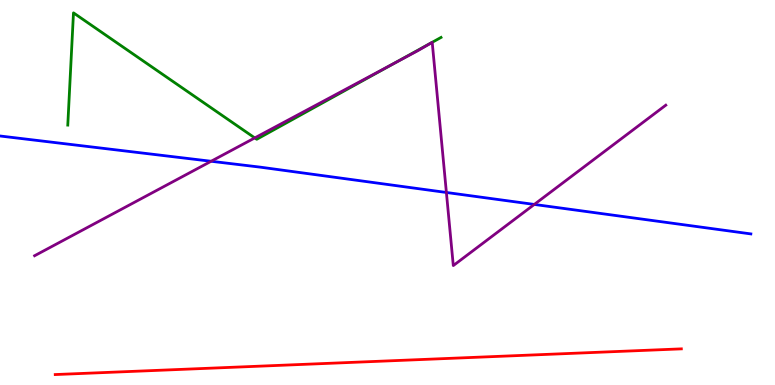[{'lines': ['blue', 'red'], 'intersections': []}, {'lines': ['green', 'red'], 'intersections': []}, {'lines': ['purple', 'red'], 'intersections': []}, {'lines': ['blue', 'green'], 'intersections': []}, {'lines': ['blue', 'purple'], 'intersections': [{'x': 2.72, 'y': 5.81}, {'x': 5.76, 'y': 5.0}, {'x': 6.89, 'y': 4.69}]}, {'lines': ['green', 'purple'], 'intersections': [{'x': 3.29, 'y': 6.42}, {'x': 5.09, 'y': 8.36}]}]